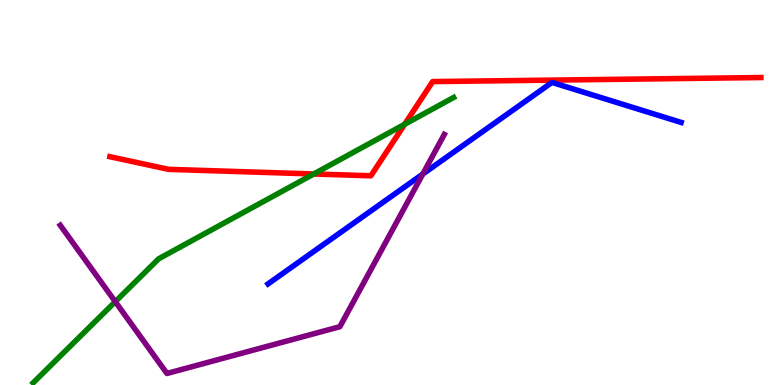[{'lines': ['blue', 'red'], 'intersections': []}, {'lines': ['green', 'red'], 'intersections': [{'x': 4.05, 'y': 5.48}, {'x': 5.22, 'y': 6.77}]}, {'lines': ['purple', 'red'], 'intersections': []}, {'lines': ['blue', 'green'], 'intersections': []}, {'lines': ['blue', 'purple'], 'intersections': [{'x': 5.46, 'y': 5.48}]}, {'lines': ['green', 'purple'], 'intersections': [{'x': 1.49, 'y': 2.16}]}]